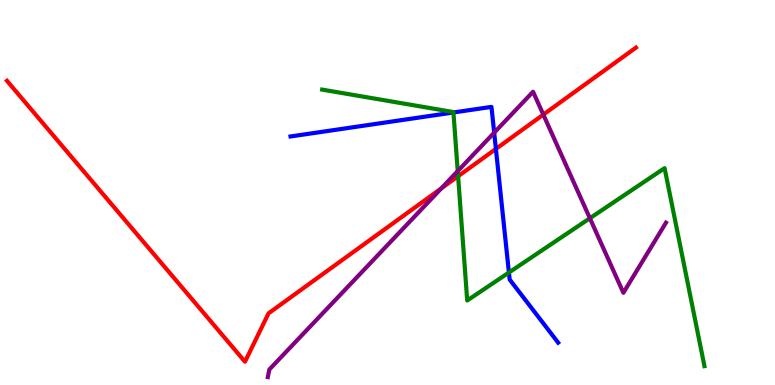[{'lines': ['blue', 'red'], 'intersections': [{'x': 6.4, 'y': 6.13}]}, {'lines': ['green', 'red'], 'intersections': [{'x': 5.91, 'y': 5.42}]}, {'lines': ['purple', 'red'], 'intersections': [{'x': 5.69, 'y': 5.11}, {'x': 7.01, 'y': 7.02}]}, {'lines': ['blue', 'green'], 'intersections': [{'x': 5.85, 'y': 7.08}, {'x': 6.57, 'y': 2.92}]}, {'lines': ['blue', 'purple'], 'intersections': [{'x': 6.38, 'y': 6.55}]}, {'lines': ['green', 'purple'], 'intersections': [{'x': 5.91, 'y': 5.56}, {'x': 7.61, 'y': 4.33}]}]